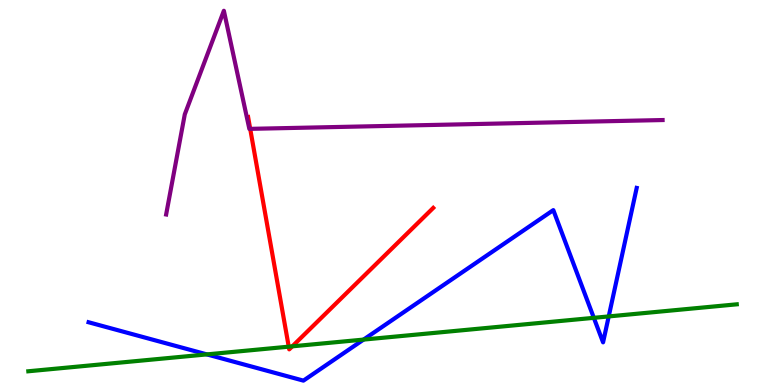[{'lines': ['blue', 'red'], 'intersections': []}, {'lines': ['green', 'red'], 'intersections': [{'x': 3.73, 'y': 0.996}, {'x': 3.77, 'y': 1.0}]}, {'lines': ['purple', 'red'], 'intersections': [{'x': 3.23, 'y': 6.65}]}, {'lines': ['blue', 'green'], 'intersections': [{'x': 2.67, 'y': 0.795}, {'x': 4.69, 'y': 1.18}, {'x': 7.66, 'y': 1.74}, {'x': 7.85, 'y': 1.78}]}, {'lines': ['blue', 'purple'], 'intersections': []}, {'lines': ['green', 'purple'], 'intersections': []}]